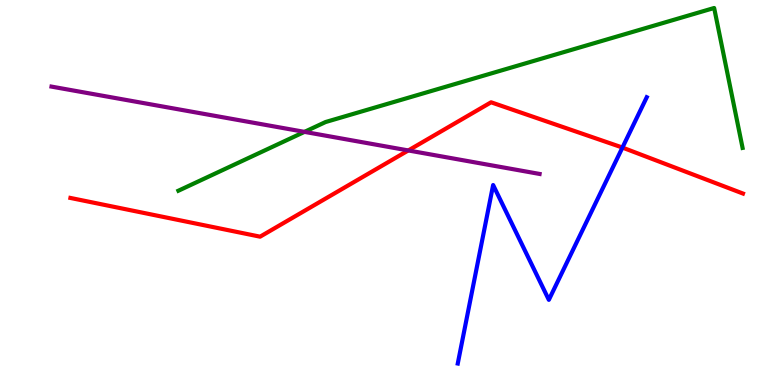[{'lines': ['blue', 'red'], 'intersections': [{'x': 8.03, 'y': 6.17}]}, {'lines': ['green', 'red'], 'intersections': []}, {'lines': ['purple', 'red'], 'intersections': [{'x': 5.27, 'y': 6.09}]}, {'lines': ['blue', 'green'], 'intersections': []}, {'lines': ['blue', 'purple'], 'intersections': []}, {'lines': ['green', 'purple'], 'intersections': [{'x': 3.93, 'y': 6.57}]}]